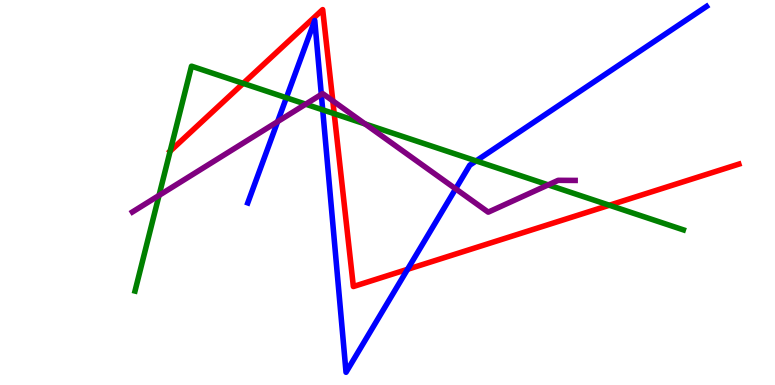[{'lines': ['blue', 'red'], 'intersections': [{'x': 5.26, 'y': 3.0}]}, {'lines': ['green', 'red'], 'intersections': [{'x': 2.2, 'y': 6.07}, {'x': 3.14, 'y': 7.83}, {'x': 4.31, 'y': 7.05}, {'x': 7.86, 'y': 4.67}]}, {'lines': ['purple', 'red'], 'intersections': [{'x': 4.29, 'y': 7.38}]}, {'lines': ['blue', 'green'], 'intersections': [{'x': 3.7, 'y': 7.46}, {'x': 4.16, 'y': 7.15}, {'x': 6.14, 'y': 5.82}]}, {'lines': ['blue', 'purple'], 'intersections': [{'x': 3.58, 'y': 6.84}, {'x': 4.15, 'y': 7.55}, {'x': 5.88, 'y': 5.1}]}, {'lines': ['green', 'purple'], 'intersections': [{'x': 2.05, 'y': 4.92}, {'x': 3.94, 'y': 7.29}, {'x': 4.71, 'y': 6.78}, {'x': 7.07, 'y': 5.2}]}]